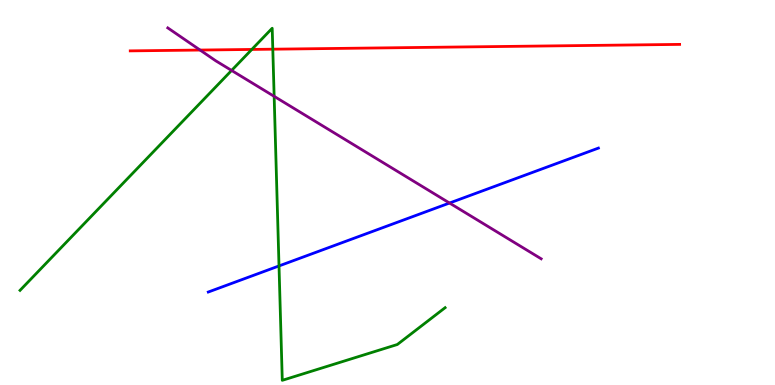[{'lines': ['blue', 'red'], 'intersections': []}, {'lines': ['green', 'red'], 'intersections': [{'x': 3.25, 'y': 8.72}, {'x': 3.52, 'y': 8.72}]}, {'lines': ['purple', 'red'], 'intersections': [{'x': 2.58, 'y': 8.7}]}, {'lines': ['blue', 'green'], 'intersections': [{'x': 3.6, 'y': 3.09}]}, {'lines': ['blue', 'purple'], 'intersections': [{'x': 5.8, 'y': 4.73}]}, {'lines': ['green', 'purple'], 'intersections': [{'x': 2.99, 'y': 8.17}, {'x': 3.54, 'y': 7.5}]}]